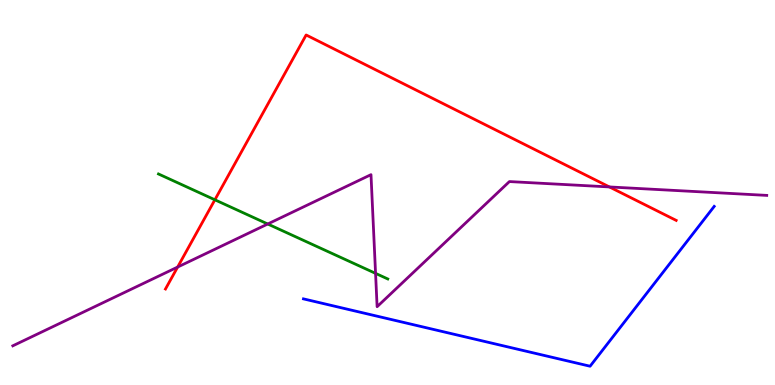[{'lines': ['blue', 'red'], 'intersections': []}, {'lines': ['green', 'red'], 'intersections': [{'x': 2.77, 'y': 4.81}]}, {'lines': ['purple', 'red'], 'intersections': [{'x': 2.29, 'y': 3.06}, {'x': 7.86, 'y': 5.14}]}, {'lines': ['blue', 'green'], 'intersections': []}, {'lines': ['blue', 'purple'], 'intersections': []}, {'lines': ['green', 'purple'], 'intersections': [{'x': 3.45, 'y': 4.18}, {'x': 4.85, 'y': 2.9}]}]